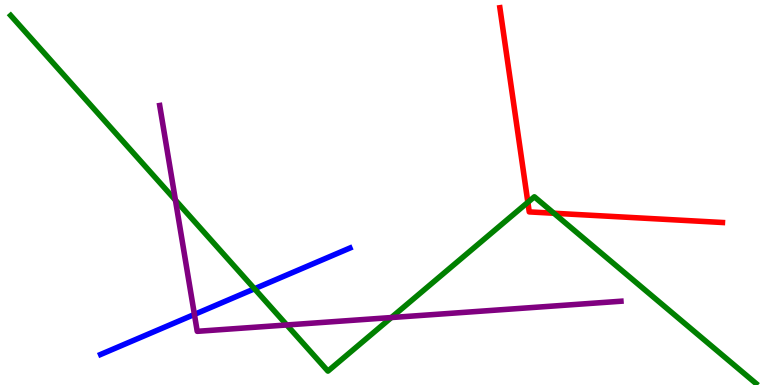[{'lines': ['blue', 'red'], 'intersections': []}, {'lines': ['green', 'red'], 'intersections': [{'x': 6.81, 'y': 4.75}, {'x': 7.15, 'y': 4.46}]}, {'lines': ['purple', 'red'], 'intersections': []}, {'lines': ['blue', 'green'], 'intersections': [{'x': 3.28, 'y': 2.5}]}, {'lines': ['blue', 'purple'], 'intersections': [{'x': 2.51, 'y': 1.83}]}, {'lines': ['green', 'purple'], 'intersections': [{'x': 2.26, 'y': 4.8}, {'x': 3.7, 'y': 1.56}, {'x': 5.05, 'y': 1.75}]}]